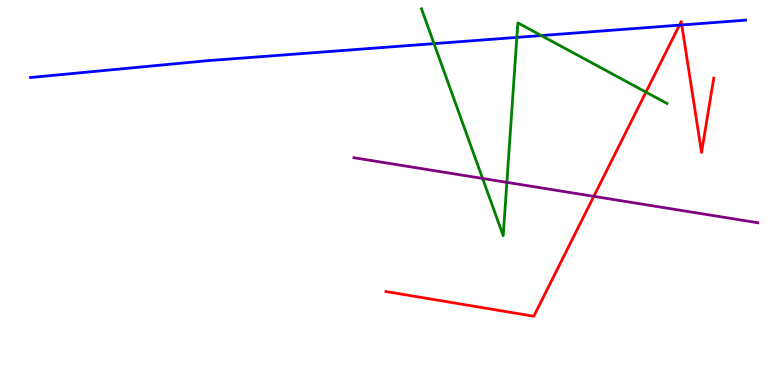[{'lines': ['blue', 'red'], 'intersections': [{'x': 8.77, 'y': 9.35}, {'x': 8.8, 'y': 9.35}]}, {'lines': ['green', 'red'], 'intersections': [{'x': 8.33, 'y': 7.61}]}, {'lines': ['purple', 'red'], 'intersections': [{'x': 7.66, 'y': 4.9}]}, {'lines': ['blue', 'green'], 'intersections': [{'x': 5.6, 'y': 8.87}, {'x': 6.67, 'y': 9.03}, {'x': 6.98, 'y': 9.08}]}, {'lines': ['blue', 'purple'], 'intersections': []}, {'lines': ['green', 'purple'], 'intersections': [{'x': 6.23, 'y': 5.37}, {'x': 6.54, 'y': 5.26}]}]